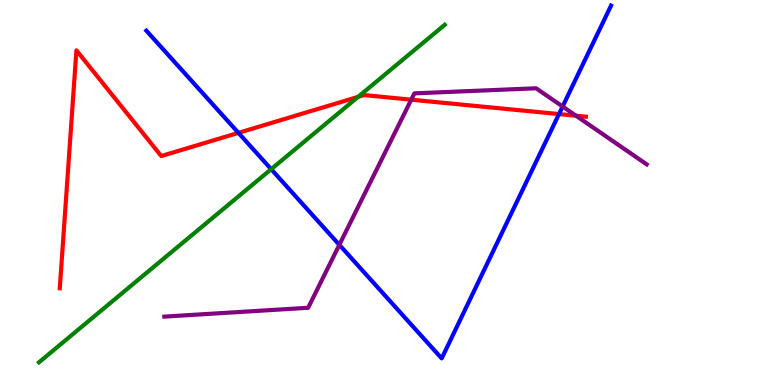[{'lines': ['blue', 'red'], 'intersections': [{'x': 3.08, 'y': 6.55}, {'x': 7.21, 'y': 7.04}]}, {'lines': ['green', 'red'], 'intersections': [{'x': 4.62, 'y': 7.48}]}, {'lines': ['purple', 'red'], 'intersections': [{'x': 5.31, 'y': 7.41}, {'x': 7.43, 'y': 6.99}]}, {'lines': ['blue', 'green'], 'intersections': [{'x': 3.5, 'y': 5.61}]}, {'lines': ['blue', 'purple'], 'intersections': [{'x': 4.38, 'y': 3.64}, {'x': 7.26, 'y': 7.23}]}, {'lines': ['green', 'purple'], 'intersections': []}]